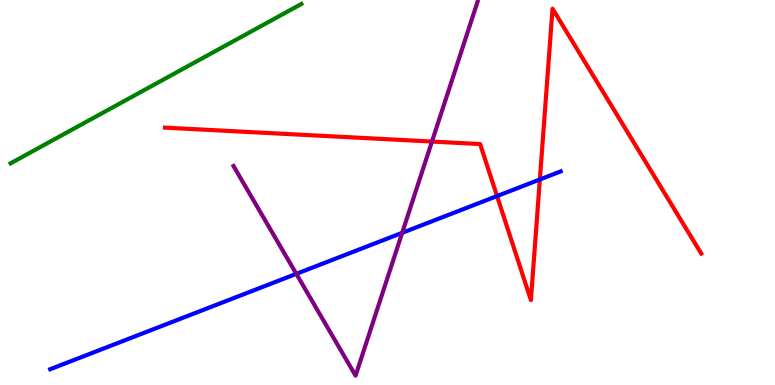[{'lines': ['blue', 'red'], 'intersections': [{'x': 6.41, 'y': 4.91}, {'x': 6.97, 'y': 5.34}]}, {'lines': ['green', 'red'], 'intersections': []}, {'lines': ['purple', 'red'], 'intersections': [{'x': 5.57, 'y': 6.32}]}, {'lines': ['blue', 'green'], 'intersections': []}, {'lines': ['blue', 'purple'], 'intersections': [{'x': 3.82, 'y': 2.89}, {'x': 5.19, 'y': 3.95}]}, {'lines': ['green', 'purple'], 'intersections': []}]